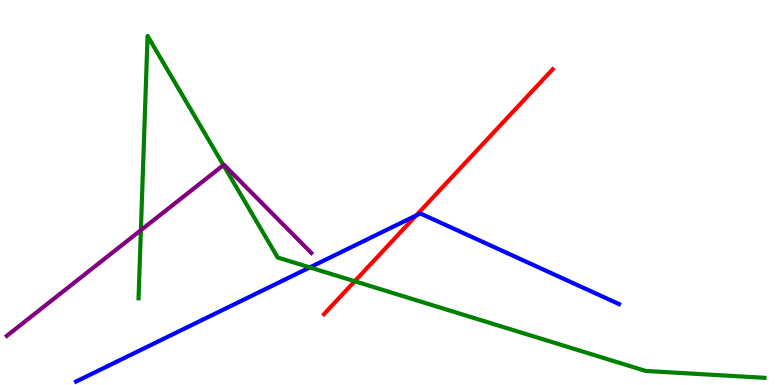[{'lines': ['blue', 'red'], 'intersections': [{'x': 5.37, 'y': 4.4}]}, {'lines': ['green', 'red'], 'intersections': [{'x': 4.58, 'y': 2.69}]}, {'lines': ['purple', 'red'], 'intersections': []}, {'lines': ['blue', 'green'], 'intersections': [{'x': 4.0, 'y': 3.05}]}, {'lines': ['blue', 'purple'], 'intersections': []}, {'lines': ['green', 'purple'], 'intersections': [{'x': 1.82, 'y': 4.02}, {'x': 2.88, 'y': 5.71}]}]